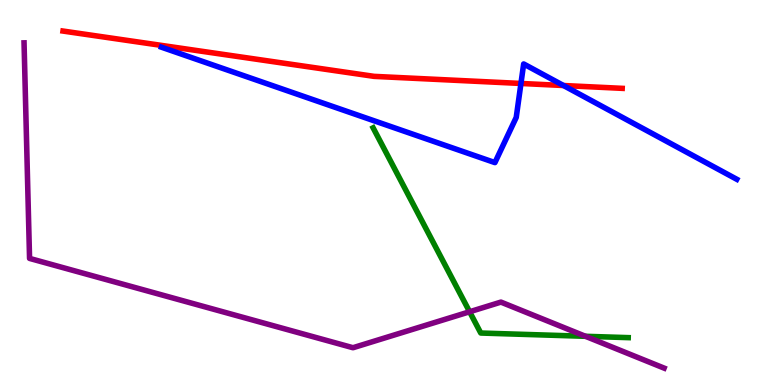[{'lines': ['blue', 'red'], 'intersections': [{'x': 6.72, 'y': 7.83}, {'x': 7.27, 'y': 7.78}]}, {'lines': ['green', 'red'], 'intersections': []}, {'lines': ['purple', 'red'], 'intersections': []}, {'lines': ['blue', 'green'], 'intersections': []}, {'lines': ['blue', 'purple'], 'intersections': []}, {'lines': ['green', 'purple'], 'intersections': [{'x': 6.06, 'y': 1.9}, {'x': 7.55, 'y': 1.26}]}]